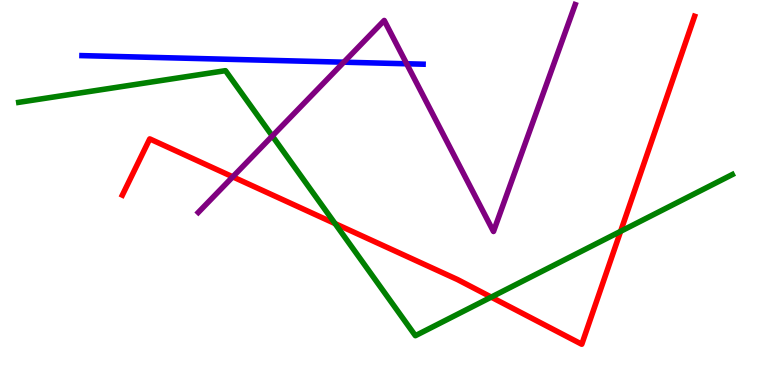[{'lines': ['blue', 'red'], 'intersections': []}, {'lines': ['green', 'red'], 'intersections': [{'x': 4.32, 'y': 4.19}, {'x': 6.34, 'y': 2.28}, {'x': 8.01, 'y': 3.99}]}, {'lines': ['purple', 'red'], 'intersections': [{'x': 3.0, 'y': 5.41}]}, {'lines': ['blue', 'green'], 'intersections': []}, {'lines': ['blue', 'purple'], 'intersections': [{'x': 4.44, 'y': 8.38}, {'x': 5.25, 'y': 8.34}]}, {'lines': ['green', 'purple'], 'intersections': [{'x': 3.51, 'y': 6.47}]}]